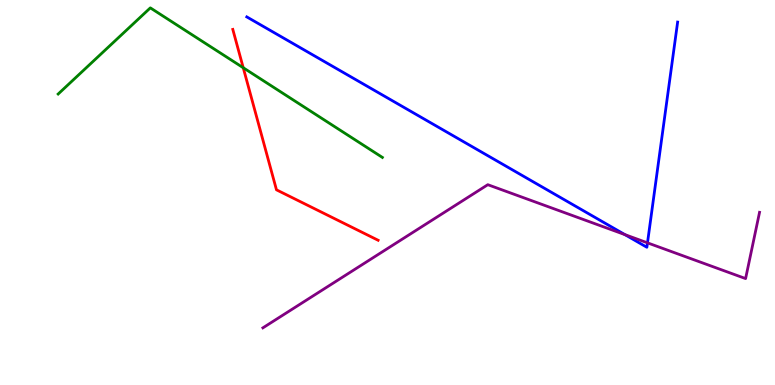[{'lines': ['blue', 'red'], 'intersections': []}, {'lines': ['green', 'red'], 'intersections': [{'x': 3.14, 'y': 8.24}]}, {'lines': ['purple', 'red'], 'intersections': []}, {'lines': ['blue', 'green'], 'intersections': []}, {'lines': ['blue', 'purple'], 'intersections': [{'x': 8.06, 'y': 3.91}, {'x': 8.35, 'y': 3.69}]}, {'lines': ['green', 'purple'], 'intersections': []}]